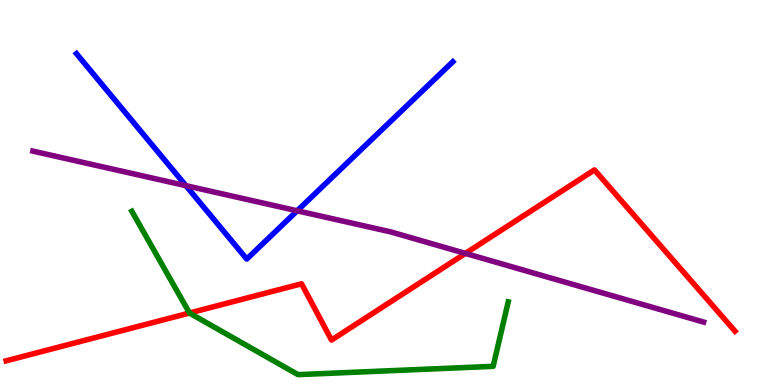[{'lines': ['blue', 'red'], 'intersections': []}, {'lines': ['green', 'red'], 'intersections': [{'x': 2.45, 'y': 1.87}]}, {'lines': ['purple', 'red'], 'intersections': [{'x': 6.01, 'y': 3.42}]}, {'lines': ['blue', 'green'], 'intersections': []}, {'lines': ['blue', 'purple'], 'intersections': [{'x': 2.4, 'y': 5.18}, {'x': 3.83, 'y': 4.53}]}, {'lines': ['green', 'purple'], 'intersections': []}]